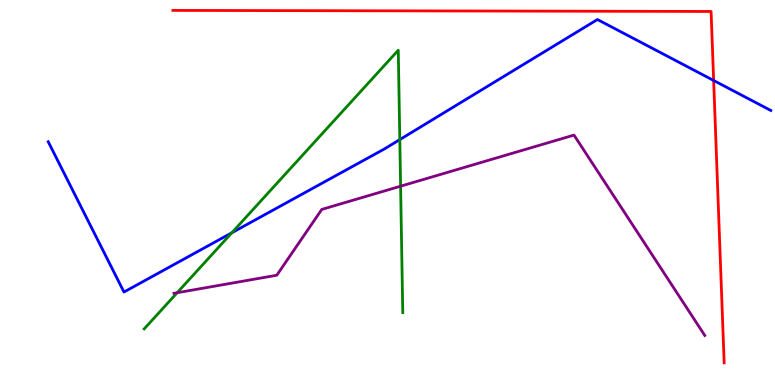[{'lines': ['blue', 'red'], 'intersections': [{'x': 9.21, 'y': 7.91}]}, {'lines': ['green', 'red'], 'intersections': []}, {'lines': ['purple', 'red'], 'intersections': []}, {'lines': ['blue', 'green'], 'intersections': [{'x': 2.99, 'y': 3.95}, {'x': 5.16, 'y': 6.37}]}, {'lines': ['blue', 'purple'], 'intersections': []}, {'lines': ['green', 'purple'], 'intersections': [{'x': 2.29, 'y': 2.4}, {'x': 5.17, 'y': 5.16}]}]